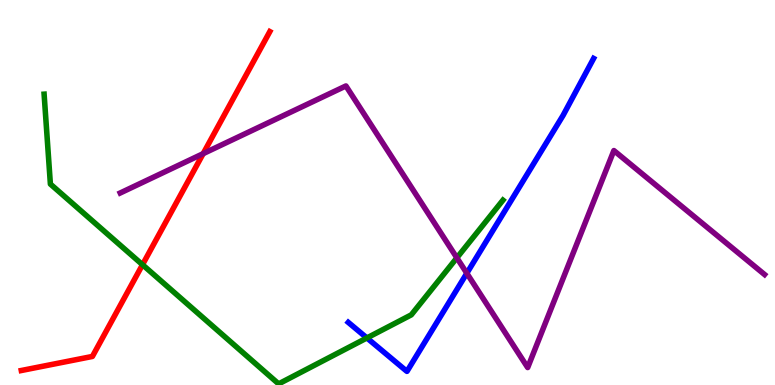[{'lines': ['blue', 'red'], 'intersections': []}, {'lines': ['green', 'red'], 'intersections': [{'x': 1.84, 'y': 3.12}]}, {'lines': ['purple', 'red'], 'intersections': [{'x': 2.62, 'y': 6.01}]}, {'lines': ['blue', 'green'], 'intersections': [{'x': 4.73, 'y': 1.22}]}, {'lines': ['blue', 'purple'], 'intersections': [{'x': 6.02, 'y': 2.9}]}, {'lines': ['green', 'purple'], 'intersections': [{'x': 5.9, 'y': 3.3}]}]